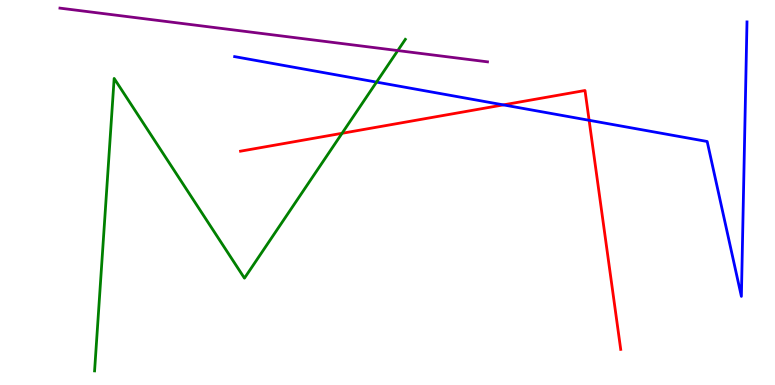[{'lines': ['blue', 'red'], 'intersections': [{'x': 6.49, 'y': 7.28}, {'x': 7.6, 'y': 6.88}]}, {'lines': ['green', 'red'], 'intersections': [{'x': 4.41, 'y': 6.54}]}, {'lines': ['purple', 'red'], 'intersections': []}, {'lines': ['blue', 'green'], 'intersections': [{'x': 4.86, 'y': 7.87}]}, {'lines': ['blue', 'purple'], 'intersections': []}, {'lines': ['green', 'purple'], 'intersections': [{'x': 5.13, 'y': 8.69}]}]